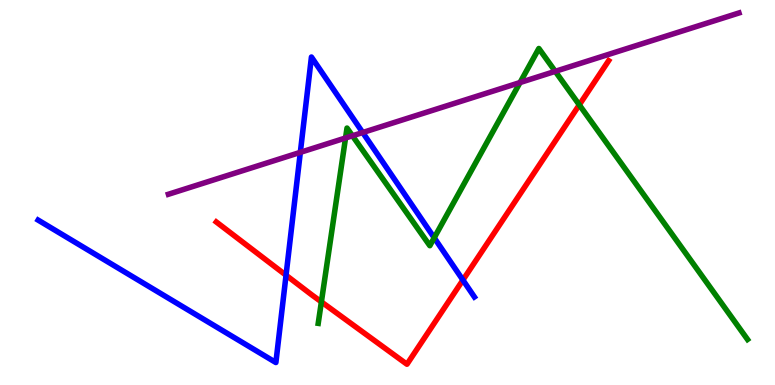[{'lines': ['blue', 'red'], 'intersections': [{'x': 3.69, 'y': 2.85}, {'x': 5.97, 'y': 2.73}]}, {'lines': ['green', 'red'], 'intersections': [{'x': 4.15, 'y': 2.16}, {'x': 7.47, 'y': 7.28}]}, {'lines': ['purple', 'red'], 'intersections': []}, {'lines': ['blue', 'green'], 'intersections': [{'x': 5.6, 'y': 3.82}]}, {'lines': ['blue', 'purple'], 'intersections': [{'x': 3.88, 'y': 6.04}, {'x': 4.68, 'y': 6.56}]}, {'lines': ['green', 'purple'], 'intersections': [{'x': 4.46, 'y': 6.42}, {'x': 4.55, 'y': 6.47}, {'x': 6.71, 'y': 7.86}, {'x': 7.16, 'y': 8.15}]}]